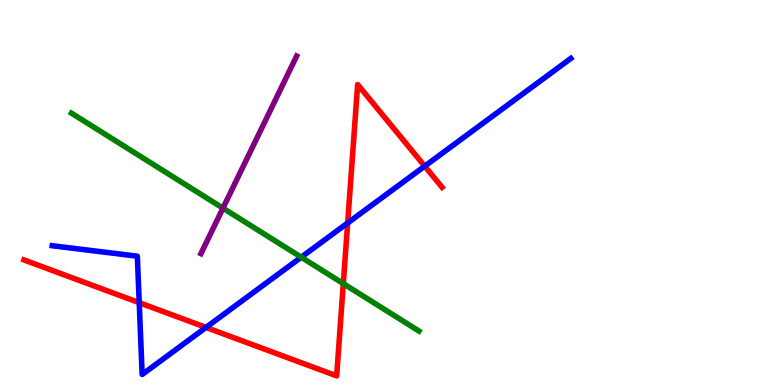[{'lines': ['blue', 'red'], 'intersections': [{'x': 1.8, 'y': 2.14}, {'x': 2.66, 'y': 1.5}, {'x': 4.49, 'y': 4.21}, {'x': 5.48, 'y': 5.68}]}, {'lines': ['green', 'red'], 'intersections': [{'x': 4.43, 'y': 2.63}]}, {'lines': ['purple', 'red'], 'intersections': []}, {'lines': ['blue', 'green'], 'intersections': [{'x': 3.89, 'y': 3.32}]}, {'lines': ['blue', 'purple'], 'intersections': []}, {'lines': ['green', 'purple'], 'intersections': [{'x': 2.88, 'y': 4.59}]}]